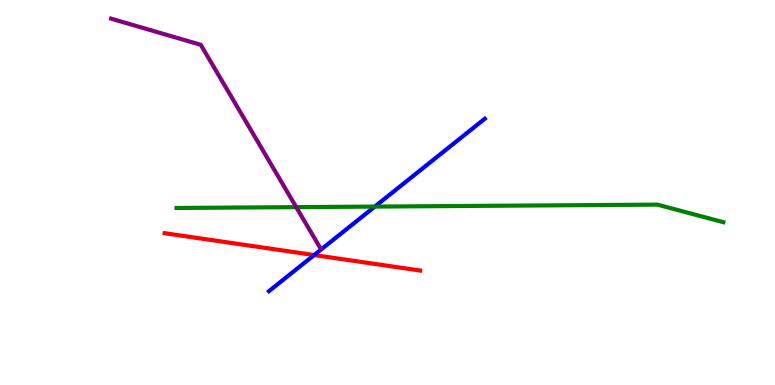[{'lines': ['blue', 'red'], 'intersections': [{'x': 4.05, 'y': 3.38}]}, {'lines': ['green', 'red'], 'intersections': []}, {'lines': ['purple', 'red'], 'intersections': []}, {'lines': ['blue', 'green'], 'intersections': [{'x': 4.84, 'y': 4.63}]}, {'lines': ['blue', 'purple'], 'intersections': []}, {'lines': ['green', 'purple'], 'intersections': [{'x': 3.82, 'y': 4.62}]}]